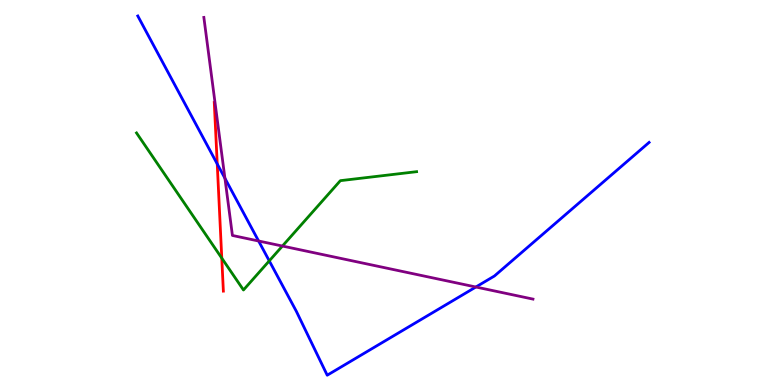[{'lines': ['blue', 'red'], 'intersections': [{'x': 2.8, 'y': 5.74}]}, {'lines': ['green', 'red'], 'intersections': [{'x': 2.86, 'y': 3.3}]}, {'lines': ['purple', 'red'], 'intersections': []}, {'lines': ['blue', 'green'], 'intersections': [{'x': 3.47, 'y': 3.22}]}, {'lines': ['blue', 'purple'], 'intersections': [{'x': 2.9, 'y': 5.37}, {'x': 3.34, 'y': 3.74}, {'x': 6.14, 'y': 2.55}]}, {'lines': ['green', 'purple'], 'intersections': [{'x': 3.64, 'y': 3.61}]}]